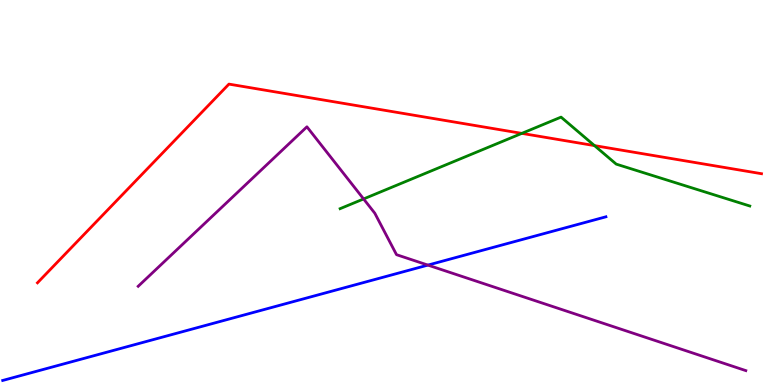[{'lines': ['blue', 'red'], 'intersections': []}, {'lines': ['green', 'red'], 'intersections': [{'x': 6.73, 'y': 6.54}, {'x': 7.67, 'y': 6.22}]}, {'lines': ['purple', 'red'], 'intersections': []}, {'lines': ['blue', 'green'], 'intersections': []}, {'lines': ['blue', 'purple'], 'intersections': [{'x': 5.52, 'y': 3.11}]}, {'lines': ['green', 'purple'], 'intersections': [{'x': 4.69, 'y': 4.83}]}]